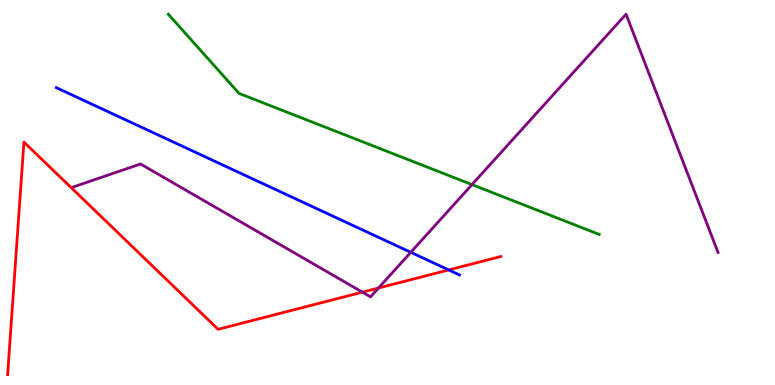[{'lines': ['blue', 'red'], 'intersections': [{'x': 5.79, 'y': 2.99}]}, {'lines': ['green', 'red'], 'intersections': []}, {'lines': ['purple', 'red'], 'intersections': [{'x': 4.68, 'y': 2.41}, {'x': 4.88, 'y': 2.52}]}, {'lines': ['blue', 'green'], 'intersections': []}, {'lines': ['blue', 'purple'], 'intersections': [{'x': 5.3, 'y': 3.45}]}, {'lines': ['green', 'purple'], 'intersections': [{'x': 6.09, 'y': 5.2}]}]